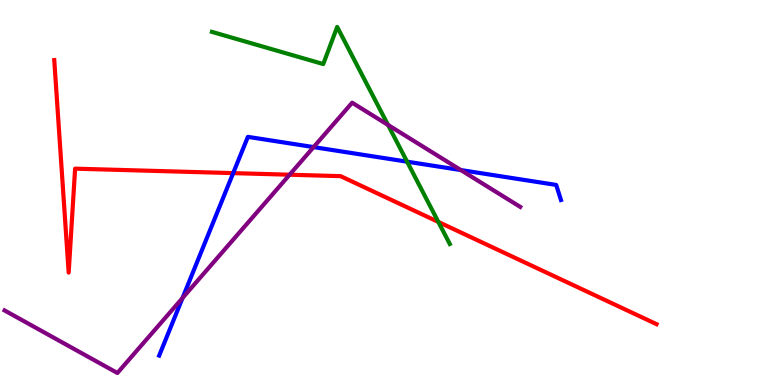[{'lines': ['blue', 'red'], 'intersections': [{'x': 3.01, 'y': 5.5}]}, {'lines': ['green', 'red'], 'intersections': [{'x': 5.66, 'y': 4.24}]}, {'lines': ['purple', 'red'], 'intersections': [{'x': 3.74, 'y': 5.46}]}, {'lines': ['blue', 'green'], 'intersections': [{'x': 5.25, 'y': 5.8}]}, {'lines': ['blue', 'purple'], 'intersections': [{'x': 2.36, 'y': 2.26}, {'x': 4.05, 'y': 6.18}, {'x': 5.95, 'y': 5.58}]}, {'lines': ['green', 'purple'], 'intersections': [{'x': 5.01, 'y': 6.75}]}]